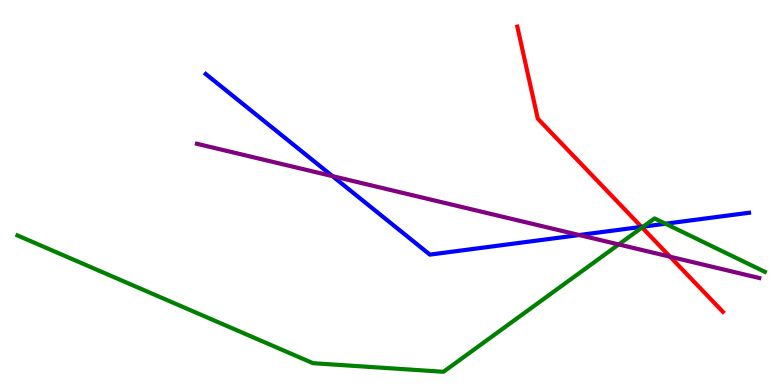[{'lines': ['blue', 'red'], 'intersections': [{'x': 8.28, 'y': 4.11}]}, {'lines': ['green', 'red'], 'intersections': [{'x': 8.28, 'y': 4.09}]}, {'lines': ['purple', 'red'], 'intersections': [{'x': 8.65, 'y': 3.33}]}, {'lines': ['blue', 'green'], 'intersections': [{'x': 8.3, 'y': 4.11}, {'x': 8.59, 'y': 4.19}]}, {'lines': ['blue', 'purple'], 'intersections': [{'x': 4.29, 'y': 5.43}, {'x': 7.47, 'y': 3.9}]}, {'lines': ['green', 'purple'], 'intersections': [{'x': 7.98, 'y': 3.65}]}]